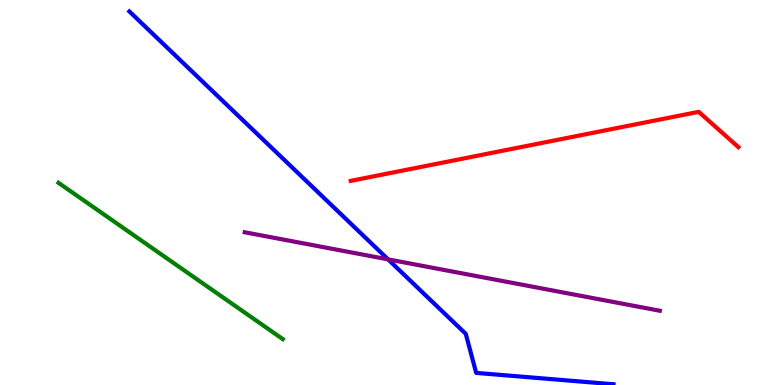[{'lines': ['blue', 'red'], 'intersections': []}, {'lines': ['green', 'red'], 'intersections': []}, {'lines': ['purple', 'red'], 'intersections': []}, {'lines': ['blue', 'green'], 'intersections': []}, {'lines': ['blue', 'purple'], 'intersections': [{'x': 5.01, 'y': 3.26}]}, {'lines': ['green', 'purple'], 'intersections': []}]